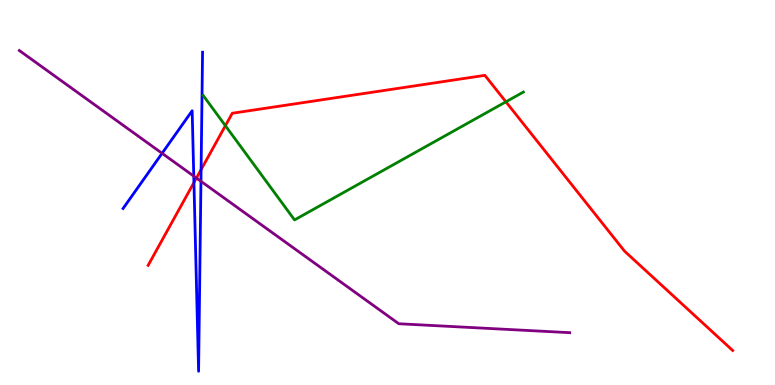[{'lines': ['blue', 'red'], 'intersections': [{'x': 2.5, 'y': 5.26}, {'x': 2.59, 'y': 5.59}]}, {'lines': ['green', 'red'], 'intersections': [{'x': 2.91, 'y': 6.74}, {'x': 6.53, 'y': 7.36}]}, {'lines': ['purple', 'red'], 'intersections': [{'x': 2.53, 'y': 5.38}]}, {'lines': ['blue', 'green'], 'intersections': []}, {'lines': ['blue', 'purple'], 'intersections': [{'x': 2.09, 'y': 6.02}, {'x': 2.5, 'y': 5.43}, {'x': 2.59, 'y': 5.29}]}, {'lines': ['green', 'purple'], 'intersections': []}]